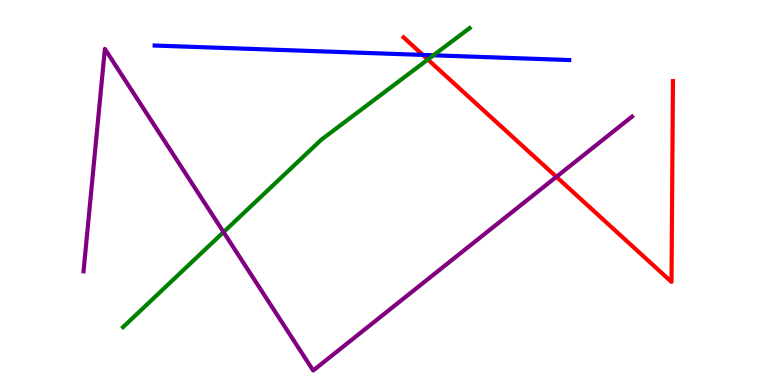[{'lines': ['blue', 'red'], 'intersections': [{'x': 5.46, 'y': 8.57}]}, {'lines': ['green', 'red'], 'intersections': [{'x': 5.52, 'y': 8.45}]}, {'lines': ['purple', 'red'], 'intersections': [{'x': 7.18, 'y': 5.41}]}, {'lines': ['blue', 'green'], 'intersections': [{'x': 5.59, 'y': 8.56}]}, {'lines': ['blue', 'purple'], 'intersections': []}, {'lines': ['green', 'purple'], 'intersections': [{'x': 2.88, 'y': 3.97}]}]